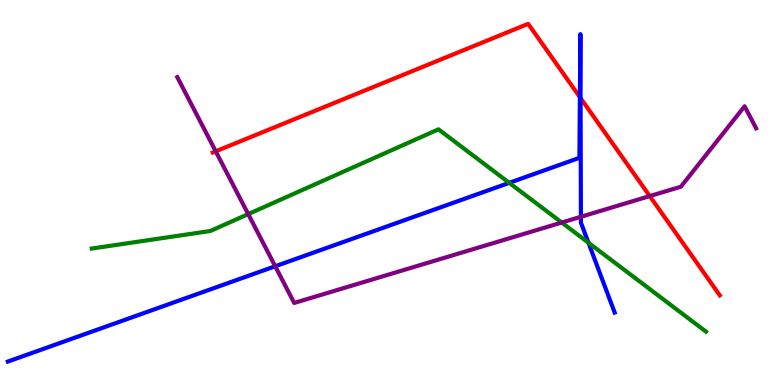[{'lines': ['blue', 'red'], 'intersections': [{'x': 7.48, 'y': 7.48}, {'x': 7.49, 'y': 7.45}]}, {'lines': ['green', 'red'], 'intersections': []}, {'lines': ['purple', 'red'], 'intersections': [{'x': 2.78, 'y': 6.07}, {'x': 8.38, 'y': 4.91}]}, {'lines': ['blue', 'green'], 'intersections': [{'x': 6.57, 'y': 5.25}, {'x': 7.59, 'y': 3.7}]}, {'lines': ['blue', 'purple'], 'intersections': [{'x': 3.55, 'y': 3.08}, {'x': 7.5, 'y': 4.37}]}, {'lines': ['green', 'purple'], 'intersections': [{'x': 3.2, 'y': 4.44}, {'x': 7.25, 'y': 4.22}]}]